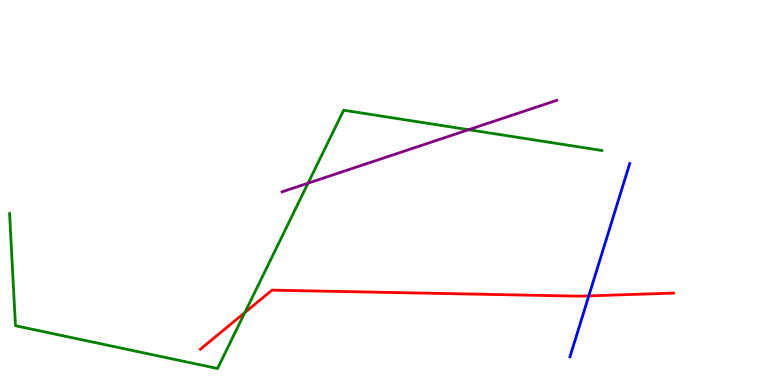[{'lines': ['blue', 'red'], 'intersections': [{'x': 7.6, 'y': 2.31}]}, {'lines': ['green', 'red'], 'intersections': [{'x': 3.16, 'y': 1.88}]}, {'lines': ['purple', 'red'], 'intersections': []}, {'lines': ['blue', 'green'], 'intersections': []}, {'lines': ['blue', 'purple'], 'intersections': []}, {'lines': ['green', 'purple'], 'intersections': [{'x': 3.97, 'y': 5.24}, {'x': 6.05, 'y': 6.63}]}]